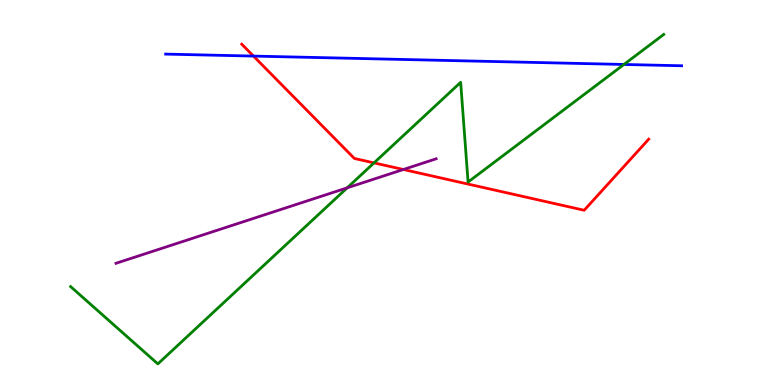[{'lines': ['blue', 'red'], 'intersections': [{'x': 3.27, 'y': 8.54}]}, {'lines': ['green', 'red'], 'intersections': [{'x': 4.83, 'y': 5.77}]}, {'lines': ['purple', 'red'], 'intersections': [{'x': 5.2, 'y': 5.6}]}, {'lines': ['blue', 'green'], 'intersections': [{'x': 8.05, 'y': 8.33}]}, {'lines': ['blue', 'purple'], 'intersections': []}, {'lines': ['green', 'purple'], 'intersections': [{'x': 4.48, 'y': 5.12}]}]